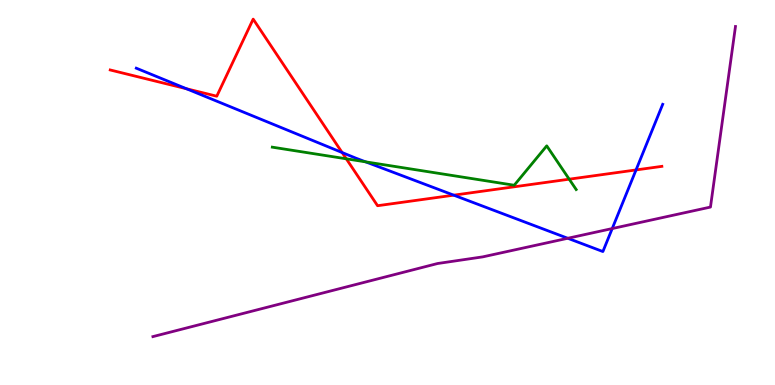[{'lines': ['blue', 'red'], 'intersections': [{'x': 2.41, 'y': 7.69}, {'x': 4.41, 'y': 6.04}, {'x': 5.85, 'y': 4.93}, {'x': 8.21, 'y': 5.59}]}, {'lines': ['green', 'red'], 'intersections': [{'x': 4.47, 'y': 5.88}, {'x': 7.34, 'y': 5.35}]}, {'lines': ['purple', 'red'], 'intersections': []}, {'lines': ['blue', 'green'], 'intersections': [{'x': 4.72, 'y': 5.8}]}, {'lines': ['blue', 'purple'], 'intersections': [{'x': 7.33, 'y': 3.81}, {'x': 7.9, 'y': 4.06}]}, {'lines': ['green', 'purple'], 'intersections': []}]